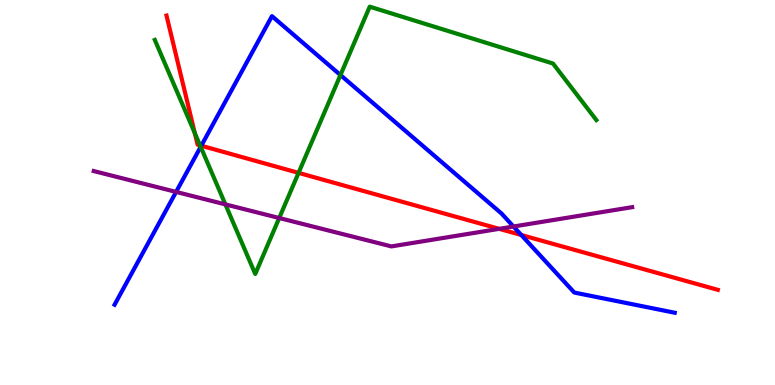[{'lines': ['blue', 'red'], 'intersections': [{'x': 2.6, 'y': 6.21}, {'x': 6.73, 'y': 3.9}]}, {'lines': ['green', 'red'], 'intersections': [{'x': 2.51, 'y': 6.54}, {'x': 2.58, 'y': 6.22}, {'x': 3.85, 'y': 5.51}]}, {'lines': ['purple', 'red'], 'intersections': [{'x': 6.44, 'y': 4.06}]}, {'lines': ['blue', 'green'], 'intersections': [{'x': 2.59, 'y': 6.19}, {'x': 4.39, 'y': 8.05}]}, {'lines': ['blue', 'purple'], 'intersections': [{'x': 2.27, 'y': 5.02}, {'x': 6.63, 'y': 4.12}]}, {'lines': ['green', 'purple'], 'intersections': [{'x': 2.91, 'y': 4.69}, {'x': 3.6, 'y': 4.34}]}]